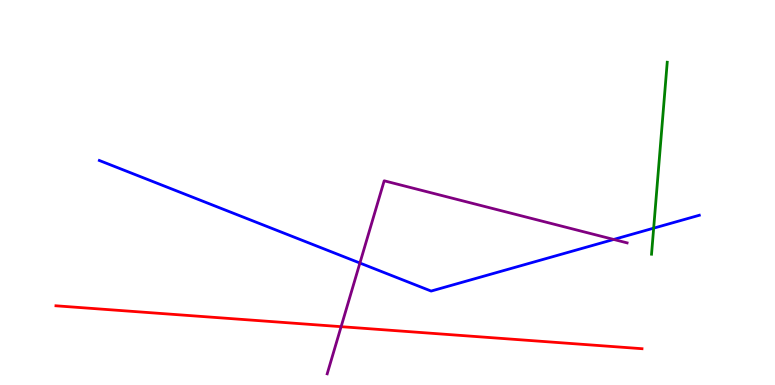[{'lines': ['blue', 'red'], 'intersections': []}, {'lines': ['green', 'red'], 'intersections': []}, {'lines': ['purple', 'red'], 'intersections': [{'x': 4.4, 'y': 1.52}]}, {'lines': ['blue', 'green'], 'intersections': [{'x': 8.43, 'y': 4.07}]}, {'lines': ['blue', 'purple'], 'intersections': [{'x': 4.64, 'y': 3.17}, {'x': 7.92, 'y': 3.78}]}, {'lines': ['green', 'purple'], 'intersections': []}]